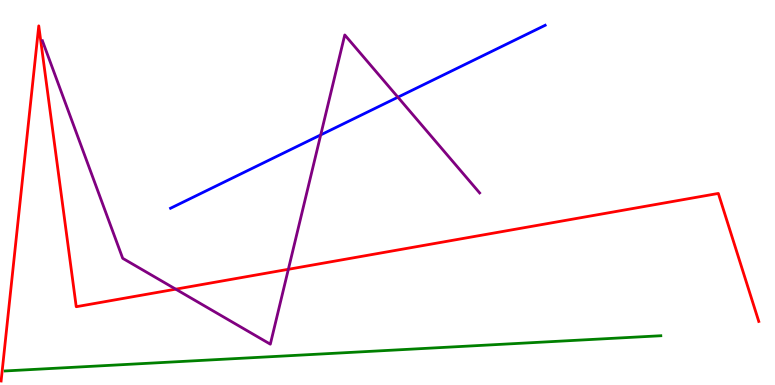[{'lines': ['blue', 'red'], 'intersections': []}, {'lines': ['green', 'red'], 'intersections': []}, {'lines': ['purple', 'red'], 'intersections': [{'x': 2.27, 'y': 2.49}, {'x': 3.72, 'y': 3.01}]}, {'lines': ['blue', 'green'], 'intersections': []}, {'lines': ['blue', 'purple'], 'intersections': [{'x': 4.14, 'y': 6.5}, {'x': 5.13, 'y': 7.48}]}, {'lines': ['green', 'purple'], 'intersections': []}]